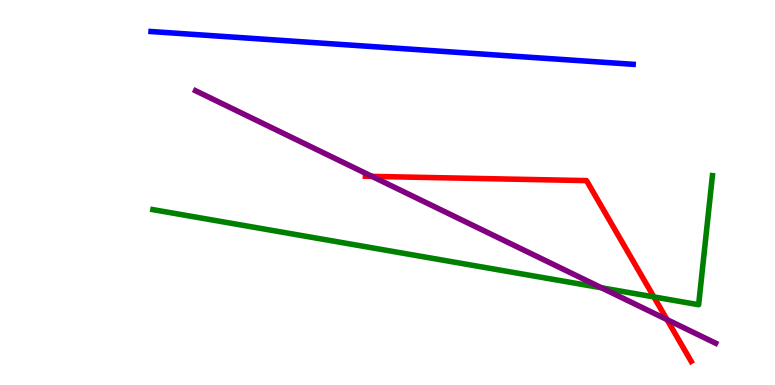[{'lines': ['blue', 'red'], 'intersections': []}, {'lines': ['green', 'red'], 'intersections': [{'x': 8.44, 'y': 2.29}]}, {'lines': ['purple', 'red'], 'intersections': [{'x': 4.8, 'y': 5.42}, {'x': 8.61, 'y': 1.7}]}, {'lines': ['blue', 'green'], 'intersections': []}, {'lines': ['blue', 'purple'], 'intersections': []}, {'lines': ['green', 'purple'], 'intersections': [{'x': 7.76, 'y': 2.53}]}]